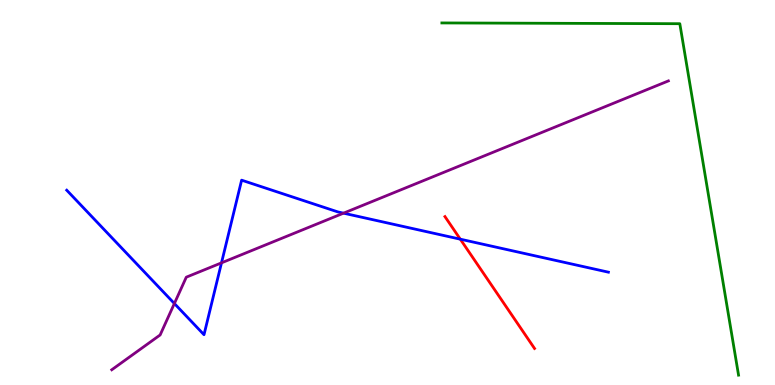[{'lines': ['blue', 'red'], 'intersections': [{'x': 5.94, 'y': 3.79}]}, {'lines': ['green', 'red'], 'intersections': []}, {'lines': ['purple', 'red'], 'intersections': []}, {'lines': ['blue', 'green'], 'intersections': []}, {'lines': ['blue', 'purple'], 'intersections': [{'x': 2.25, 'y': 2.12}, {'x': 2.86, 'y': 3.17}, {'x': 4.43, 'y': 4.46}]}, {'lines': ['green', 'purple'], 'intersections': []}]